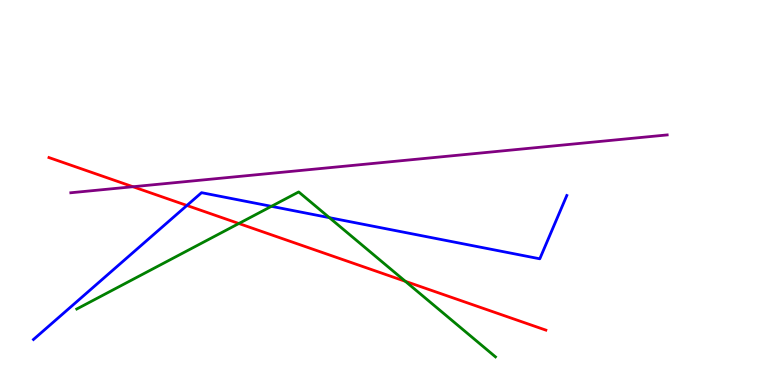[{'lines': ['blue', 'red'], 'intersections': [{'x': 2.41, 'y': 4.66}]}, {'lines': ['green', 'red'], 'intersections': [{'x': 3.08, 'y': 4.19}, {'x': 5.23, 'y': 2.69}]}, {'lines': ['purple', 'red'], 'intersections': [{'x': 1.72, 'y': 5.15}]}, {'lines': ['blue', 'green'], 'intersections': [{'x': 3.5, 'y': 4.64}, {'x': 4.25, 'y': 4.35}]}, {'lines': ['blue', 'purple'], 'intersections': []}, {'lines': ['green', 'purple'], 'intersections': []}]